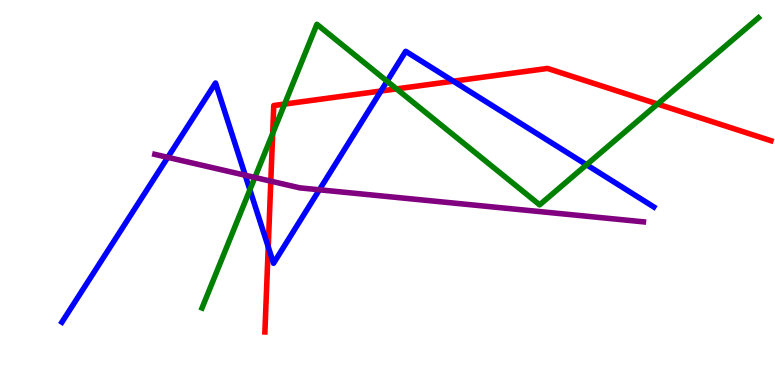[{'lines': ['blue', 'red'], 'intersections': [{'x': 3.46, 'y': 3.59}, {'x': 4.92, 'y': 7.64}, {'x': 5.85, 'y': 7.89}]}, {'lines': ['green', 'red'], 'intersections': [{'x': 3.52, 'y': 6.53}, {'x': 3.67, 'y': 7.3}, {'x': 5.12, 'y': 7.69}, {'x': 8.48, 'y': 7.3}]}, {'lines': ['purple', 'red'], 'intersections': [{'x': 3.49, 'y': 5.29}]}, {'lines': ['blue', 'green'], 'intersections': [{'x': 3.22, 'y': 5.07}, {'x': 4.99, 'y': 7.89}, {'x': 7.57, 'y': 5.72}]}, {'lines': ['blue', 'purple'], 'intersections': [{'x': 2.16, 'y': 5.91}, {'x': 3.16, 'y': 5.45}, {'x': 4.12, 'y': 5.07}]}, {'lines': ['green', 'purple'], 'intersections': [{'x': 3.29, 'y': 5.39}]}]